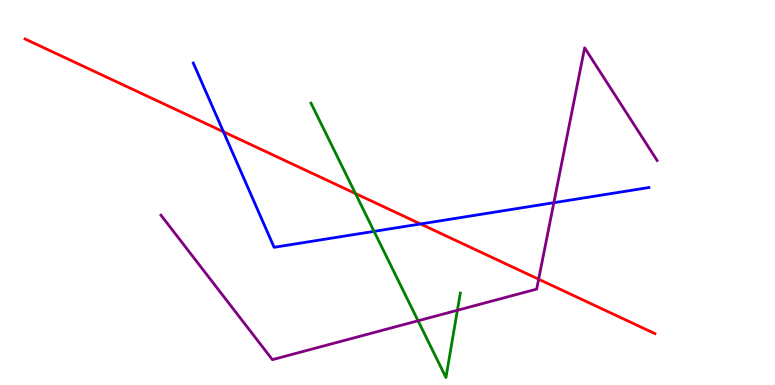[{'lines': ['blue', 'red'], 'intersections': [{'x': 2.88, 'y': 6.58}, {'x': 5.43, 'y': 4.18}]}, {'lines': ['green', 'red'], 'intersections': [{'x': 4.59, 'y': 4.97}]}, {'lines': ['purple', 'red'], 'intersections': [{'x': 6.95, 'y': 2.75}]}, {'lines': ['blue', 'green'], 'intersections': [{'x': 4.83, 'y': 3.99}]}, {'lines': ['blue', 'purple'], 'intersections': [{'x': 7.15, 'y': 4.74}]}, {'lines': ['green', 'purple'], 'intersections': [{'x': 5.39, 'y': 1.67}, {'x': 5.9, 'y': 1.94}]}]